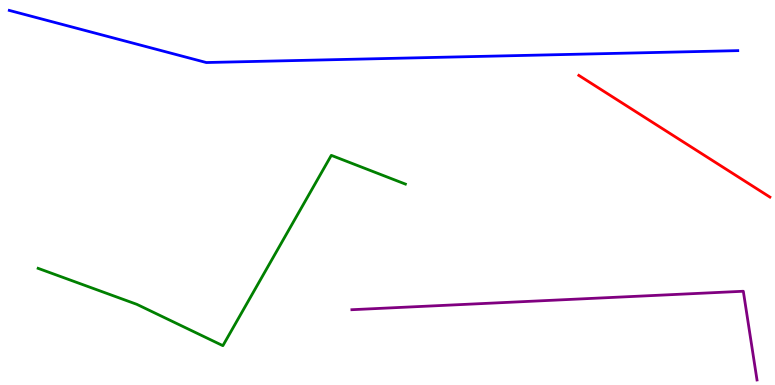[{'lines': ['blue', 'red'], 'intersections': []}, {'lines': ['green', 'red'], 'intersections': []}, {'lines': ['purple', 'red'], 'intersections': []}, {'lines': ['blue', 'green'], 'intersections': []}, {'lines': ['blue', 'purple'], 'intersections': []}, {'lines': ['green', 'purple'], 'intersections': []}]